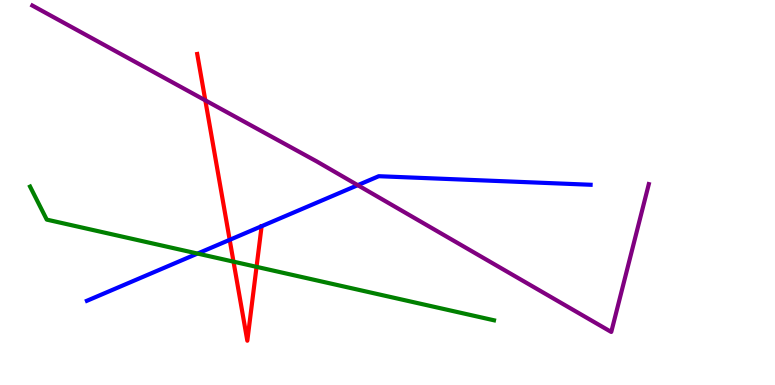[{'lines': ['blue', 'red'], 'intersections': [{'x': 2.96, 'y': 3.77}]}, {'lines': ['green', 'red'], 'intersections': [{'x': 3.01, 'y': 3.2}, {'x': 3.31, 'y': 3.07}]}, {'lines': ['purple', 'red'], 'intersections': [{'x': 2.65, 'y': 7.39}]}, {'lines': ['blue', 'green'], 'intersections': [{'x': 2.55, 'y': 3.41}]}, {'lines': ['blue', 'purple'], 'intersections': [{'x': 4.62, 'y': 5.19}]}, {'lines': ['green', 'purple'], 'intersections': []}]